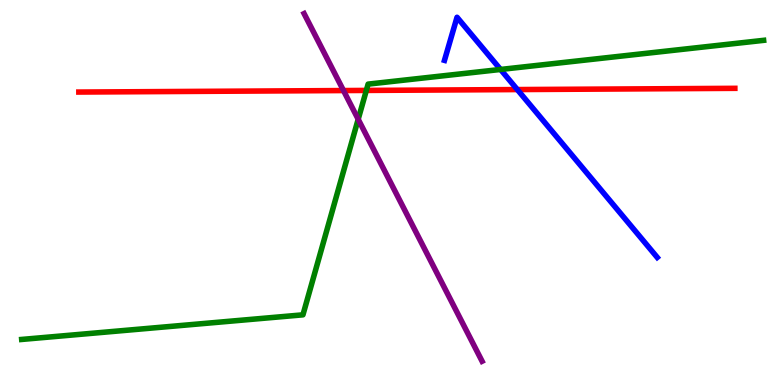[{'lines': ['blue', 'red'], 'intersections': [{'x': 6.68, 'y': 7.67}]}, {'lines': ['green', 'red'], 'intersections': [{'x': 4.73, 'y': 7.65}]}, {'lines': ['purple', 'red'], 'intersections': [{'x': 4.43, 'y': 7.65}]}, {'lines': ['blue', 'green'], 'intersections': [{'x': 6.46, 'y': 8.2}]}, {'lines': ['blue', 'purple'], 'intersections': []}, {'lines': ['green', 'purple'], 'intersections': [{'x': 4.62, 'y': 6.9}]}]